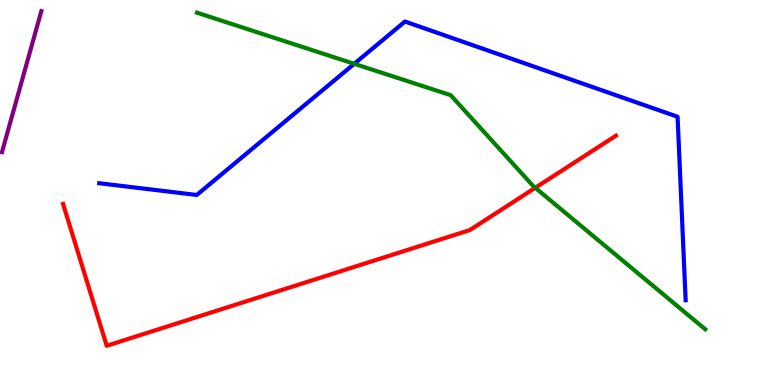[{'lines': ['blue', 'red'], 'intersections': []}, {'lines': ['green', 'red'], 'intersections': [{'x': 6.91, 'y': 5.12}]}, {'lines': ['purple', 'red'], 'intersections': []}, {'lines': ['blue', 'green'], 'intersections': [{'x': 4.57, 'y': 8.34}]}, {'lines': ['blue', 'purple'], 'intersections': []}, {'lines': ['green', 'purple'], 'intersections': []}]